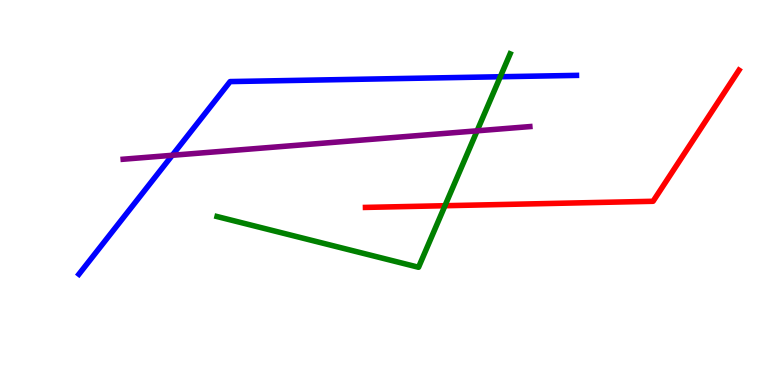[{'lines': ['blue', 'red'], 'intersections': []}, {'lines': ['green', 'red'], 'intersections': [{'x': 5.74, 'y': 4.66}]}, {'lines': ['purple', 'red'], 'intersections': []}, {'lines': ['blue', 'green'], 'intersections': [{'x': 6.46, 'y': 8.01}]}, {'lines': ['blue', 'purple'], 'intersections': [{'x': 2.22, 'y': 5.97}]}, {'lines': ['green', 'purple'], 'intersections': [{'x': 6.16, 'y': 6.6}]}]